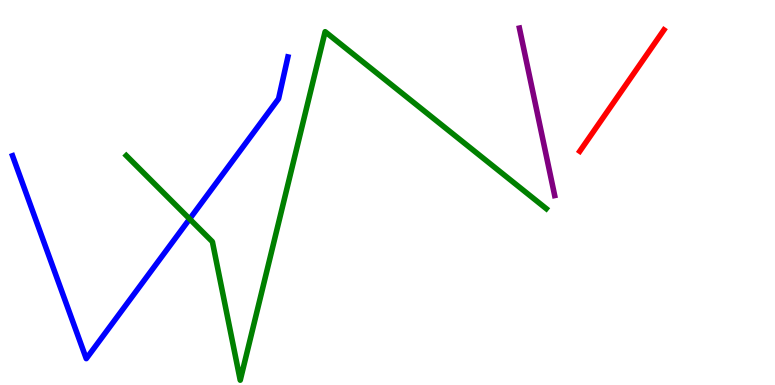[{'lines': ['blue', 'red'], 'intersections': []}, {'lines': ['green', 'red'], 'intersections': []}, {'lines': ['purple', 'red'], 'intersections': []}, {'lines': ['blue', 'green'], 'intersections': [{'x': 2.45, 'y': 4.31}]}, {'lines': ['blue', 'purple'], 'intersections': []}, {'lines': ['green', 'purple'], 'intersections': []}]